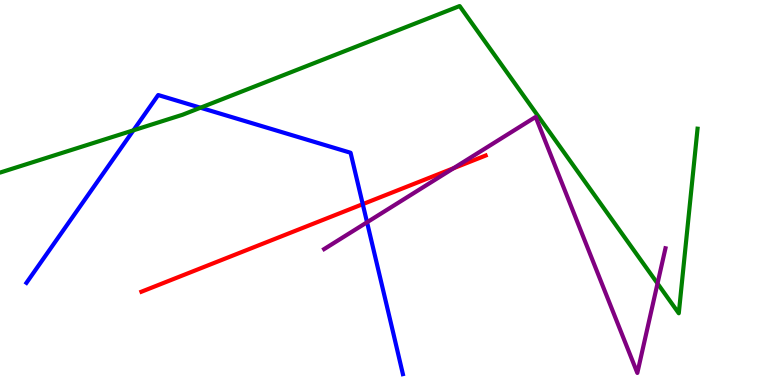[{'lines': ['blue', 'red'], 'intersections': [{'x': 4.68, 'y': 4.7}]}, {'lines': ['green', 'red'], 'intersections': []}, {'lines': ['purple', 'red'], 'intersections': [{'x': 5.85, 'y': 5.63}]}, {'lines': ['blue', 'green'], 'intersections': [{'x': 1.72, 'y': 6.62}, {'x': 2.59, 'y': 7.2}]}, {'lines': ['blue', 'purple'], 'intersections': [{'x': 4.74, 'y': 4.23}]}, {'lines': ['green', 'purple'], 'intersections': [{'x': 8.48, 'y': 2.64}]}]